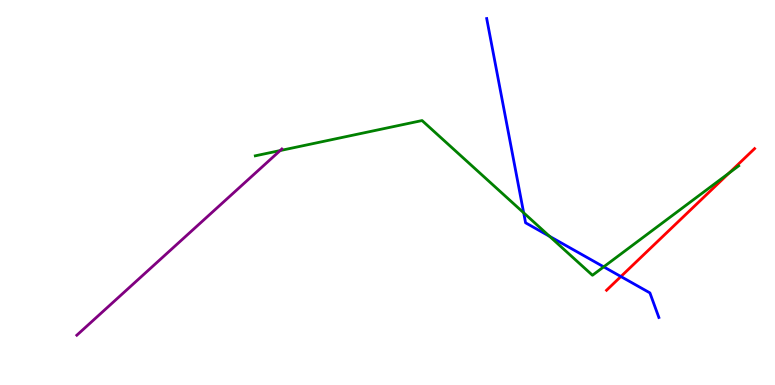[{'lines': ['blue', 'red'], 'intersections': [{'x': 8.01, 'y': 2.82}]}, {'lines': ['green', 'red'], 'intersections': [{'x': 9.41, 'y': 5.51}]}, {'lines': ['purple', 'red'], 'intersections': []}, {'lines': ['blue', 'green'], 'intersections': [{'x': 6.76, 'y': 4.47}, {'x': 7.09, 'y': 3.86}, {'x': 7.79, 'y': 3.07}]}, {'lines': ['blue', 'purple'], 'intersections': []}, {'lines': ['green', 'purple'], 'intersections': [{'x': 3.61, 'y': 6.09}]}]